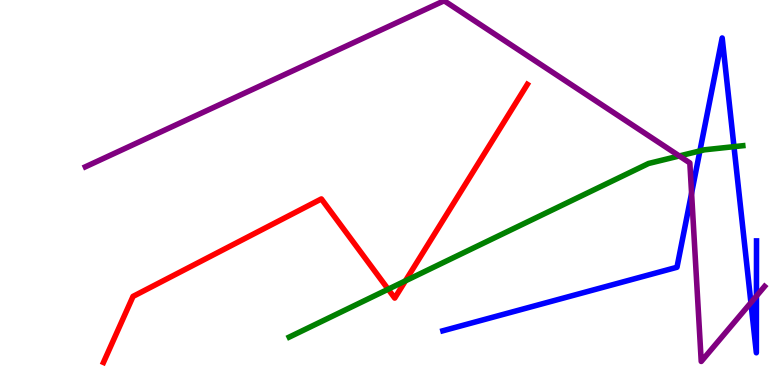[{'lines': ['blue', 'red'], 'intersections': []}, {'lines': ['green', 'red'], 'intersections': [{'x': 5.01, 'y': 2.49}, {'x': 5.23, 'y': 2.7}]}, {'lines': ['purple', 'red'], 'intersections': []}, {'lines': ['blue', 'green'], 'intersections': [{'x': 9.03, 'y': 6.08}, {'x': 9.47, 'y': 6.19}]}, {'lines': ['blue', 'purple'], 'intersections': [{'x': 8.92, 'y': 4.98}, {'x': 9.69, 'y': 2.14}, {'x': 9.76, 'y': 2.31}]}, {'lines': ['green', 'purple'], 'intersections': [{'x': 8.77, 'y': 5.95}]}]